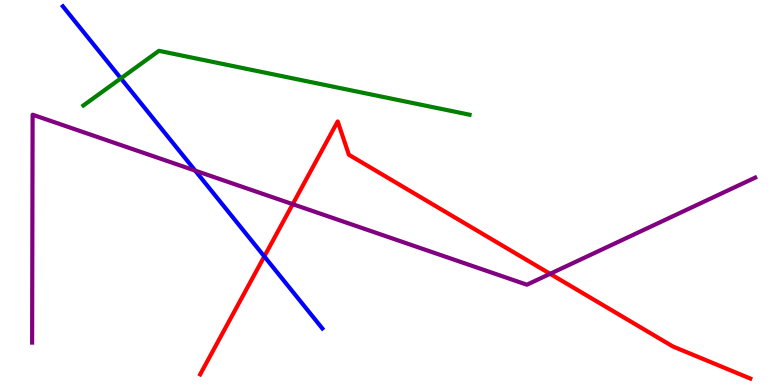[{'lines': ['blue', 'red'], 'intersections': [{'x': 3.41, 'y': 3.34}]}, {'lines': ['green', 'red'], 'intersections': []}, {'lines': ['purple', 'red'], 'intersections': [{'x': 3.78, 'y': 4.7}, {'x': 7.1, 'y': 2.89}]}, {'lines': ['blue', 'green'], 'intersections': [{'x': 1.56, 'y': 7.96}]}, {'lines': ['blue', 'purple'], 'intersections': [{'x': 2.52, 'y': 5.57}]}, {'lines': ['green', 'purple'], 'intersections': []}]